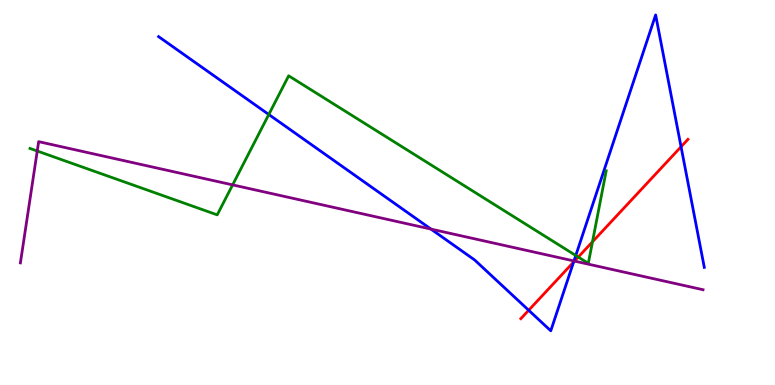[{'lines': ['blue', 'red'], 'intersections': [{'x': 6.82, 'y': 1.94}, {'x': 7.4, 'y': 3.19}, {'x': 8.79, 'y': 6.19}]}, {'lines': ['green', 'red'], 'intersections': [{'x': 7.46, 'y': 3.32}, {'x': 7.64, 'y': 3.72}]}, {'lines': ['purple', 'red'], 'intersections': [{'x': 7.41, 'y': 3.22}]}, {'lines': ['blue', 'green'], 'intersections': [{'x': 3.47, 'y': 7.03}, {'x': 7.43, 'y': 3.36}]}, {'lines': ['blue', 'purple'], 'intersections': [{'x': 5.56, 'y': 4.05}, {'x': 7.41, 'y': 3.22}]}, {'lines': ['green', 'purple'], 'intersections': [{'x': 0.481, 'y': 6.08}, {'x': 3.0, 'y': 5.2}]}]